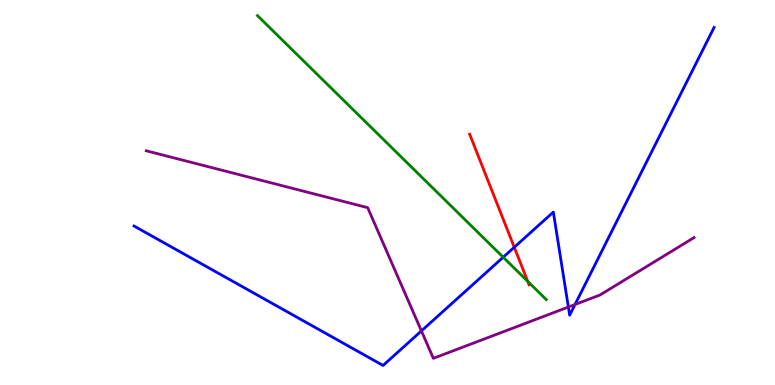[{'lines': ['blue', 'red'], 'intersections': [{'x': 6.64, 'y': 3.58}]}, {'lines': ['green', 'red'], 'intersections': [{'x': 6.81, 'y': 2.69}]}, {'lines': ['purple', 'red'], 'intersections': []}, {'lines': ['blue', 'green'], 'intersections': [{'x': 6.49, 'y': 3.32}]}, {'lines': ['blue', 'purple'], 'intersections': [{'x': 5.44, 'y': 1.4}, {'x': 7.33, 'y': 2.03}, {'x': 7.42, 'y': 2.09}]}, {'lines': ['green', 'purple'], 'intersections': []}]